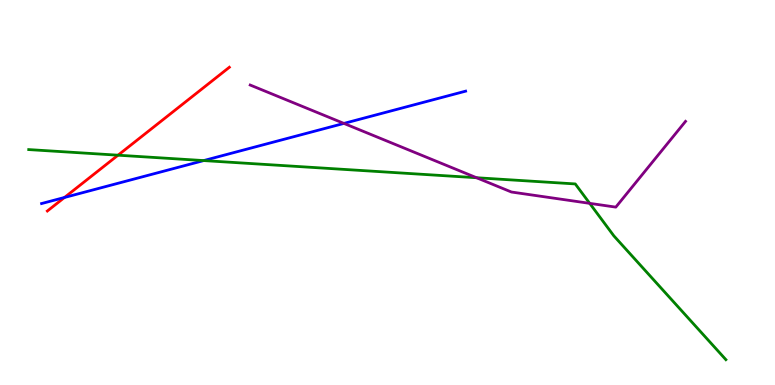[{'lines': ['blue', 'red'], 'intersections': [{'x': 0.832, 'y': 4.87}]}, {'lines': ['green', 'red'], 'intersections': [{'x': 1.52, 'y': 5.97}]}, {'lines': ['purple', 'red'], 'intersections': []}, {'lines': ['blue', 'green'], 'intersections': [{'x': 2.63, 'y': 5.83}]}, {'lines': ['blue', 'purple'], 'intersections': [{'x': 4.44, 'y': 6.79}]}, {'lines': ['green', 'purple'], 'intersections': [{'x': 6.15, 'y': 5.38}, {'x': 7.61, 'y': 4.72}]}]